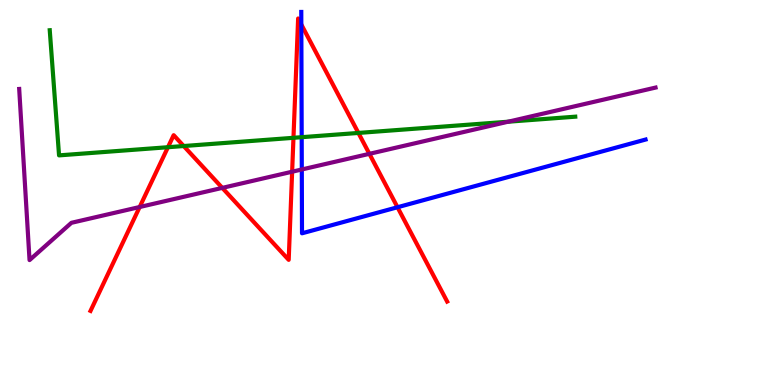[{'lines': ['blue', 'red'], 'intersections': [{'x': 3.89, 'y': 9.36}, {'x': 5.13, 'y': 4.62}]}, {'lines': ['green', 'red'], 'intersections': [{'x': 2.17, 'y': 6.18}, {'x': 2.37, 'y': 6.21}, {'x': 3.79, 'y': 6.42}, {'x': 4.62, 'y': 6.55}]}, {'lines': ['purple', 'red'], 'intersections': [{'x': 1.8, 'y': 4.62}, {'x': 2.87, 'y': 5.12}, {'x': 3.77, 'y': 5.54}, {'x': 4.77, 'y': 6.0}]}, {'lines': ['blue', 'green'], 'intersections': [{'x': 3.89, 'y': 6.44}]}, {'lines': ['blue', 'purple'], 'intersections': [{'x': 3.89, 'y': 5.6}]}, {'lines': ['green', 'purple'], 'intersections': [{'x': 6.56, 'y': 6.84}]}]